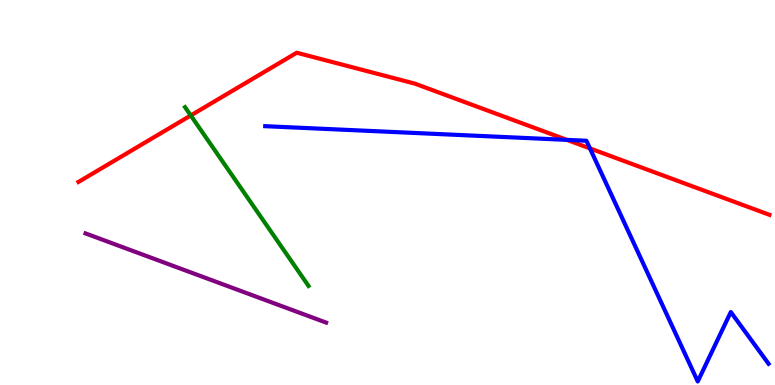[{'lines': ['blue', 'red'], 'intersections': [{'x': 7.31, 'y': 6.37}, {'x': 7.61, 'y': 6.15}]}, {'lines': ['green', 'red'], 'intersections': [{'x': 2.46, 'y': 7.0}]}, {'lines': ['purple', 'red'], 'intersections': []}, {'lines': ['blue', 'green'], 'intersections': []}, {'lines': ['blue', 'purple'], 'intersections': []}, {'lines': ['green', 'purple'], 'intersections': []}]